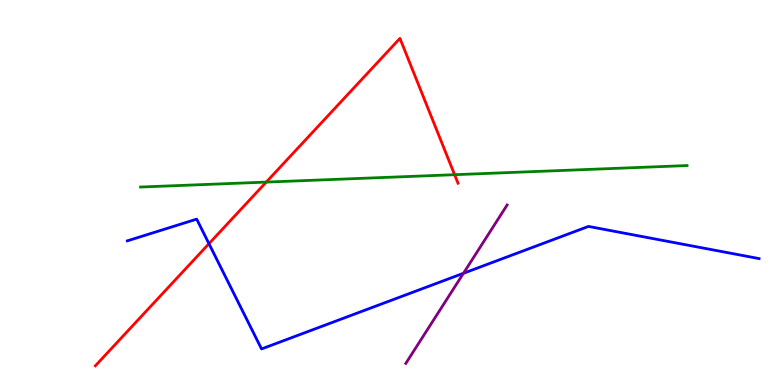[{'lines': ['blue', 'red'], 'intersections': [{'x': 2.7, 'y': 3.67}]}, {'lines': ['green', 'red'], 'intersections': [{'x': 3.44, 'y': 5.27}, {'x': 5.87, 'y': 5.46}]}, {'lines': ['purple', 'red'], 'intersections': []}, {'lines': ['blue', 'green'], 'intersections': []}, {'lines': ['blue', 'purple'], 'intersections': [{'x': 5.98, 'y': 2.9}]}, {'lines': ['green', 'purple'], 'intersections': []}]